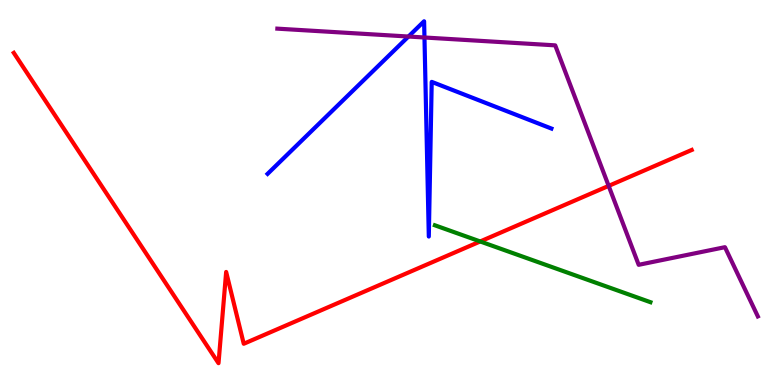[{'lines': ['blue', 'red'], 'intersections': []}, {'lines': ['green', 'red'], 'intersections': [{'x': 6.2, 'y': 3.73}]}, {'lines': ['purple', 'red'], 'intersections': [{'x': 7.85, 'y': 5.17}]}, {'lines': ['blue', 'green'], 'intersections': []}, {'lines': ['blue', 'purple'], 'intersections': [{'x': 5.27, 'y': 9.05}, {'x': 5.48, 'y': 9.03}]}, {'lines': ['green', 'purple'], 'intersections': []}]